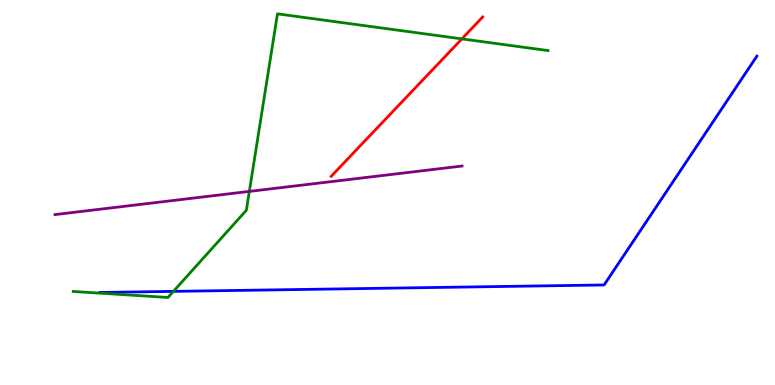[{'lines': ['blue', 'red'], 'intersections': []}, {'lines': ['green', 'red'], 'intersections': [{'x': 5.96, 'y': 8.99}]}, {'lines': ['purple', 'red'], 'intersections': []}, {'lines': ['blue', 'green'], 'intersections': [{'x': 2.24, 'y': 2.43}]}, {'lines': ['blue', 'purple'], 'intersections': []}, {'lines': ['green', 'purple'], 'intersections': [{'x': 3.22, 'y': 5.03}]}]